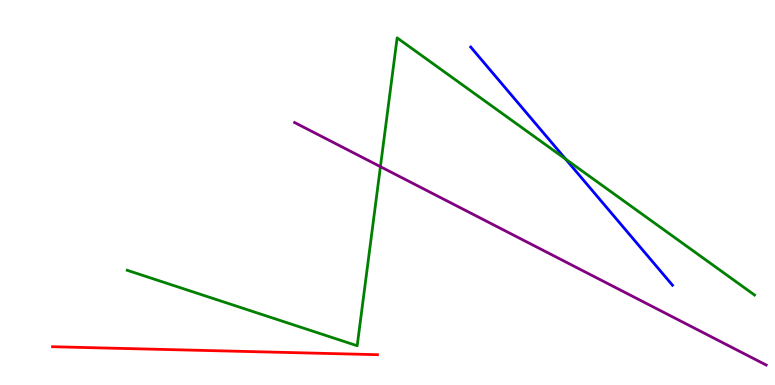[{'lines': ['blue', 'red'], 'intersections': []}, {'lines': ['green', 'red'], 'intersections': []}, {'lines': ['purple', 'red'], 'intersections': []}, {'lines': ['blue', 'green'], 'intersections': [{'x': 7.3, 'y': 5.87}]}, {'lines': ['blue', 'purple'], 'intersections': []}, {'lines': ['green', 'purple'], 'intersections': [{'x': 4.91, 'y': 5.67}]}]